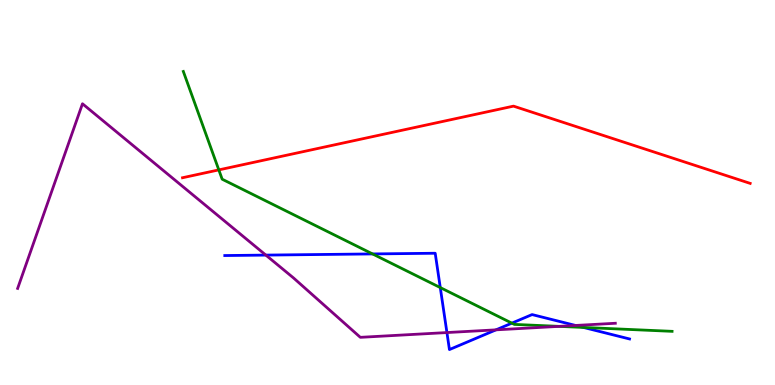[{'lines': ['blue', 'red'], 'intersections': []}, {'lines': ['green', 'red'], 'intersections': [{'x': 2.82, 'y': 5.59}]}, {'lines': ['purple', 'red'], 'intersections': []}, {'lines': ['blue', 'green'], 'intersections': [{'x': 4.81, 'y': 3.4}, {'x': 5.68, 'y': 2.53}, {'x': 6.6, 'y': 1.61}, {'x': 7.53, 'y': 1.5}]}, {'lines': ['blue', 'purple'], 'intersections': [{'x': 3.43, 'y': 3.37}, {'x': 5.77, 'y': 1.36}, {'x': 6.4, 'y': 1.43}, {'x': 7.43, 'y': 1.55}]}, {'lines': ['green', 'purple'], 'intersections': [{'x': 7.21, 'y': 1.52}]}]